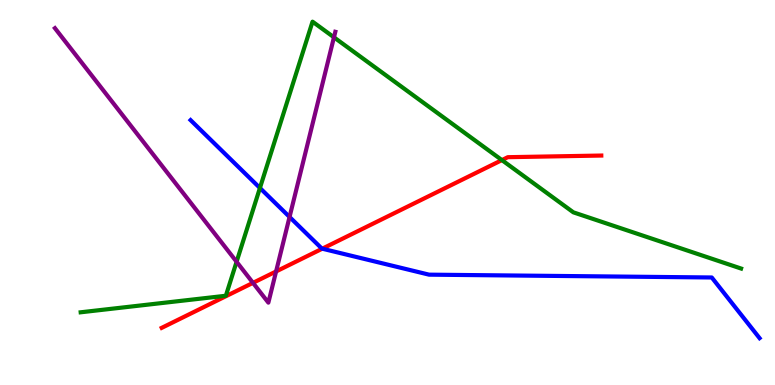[{'lines': ['blue', 'red'], 'intersections': [{'x': 4.16, 'y': 3.54}]}, {'lines': ['green', 'red'], 'intersections': [{'x': 6.48, 'y': 5.84}]}, {'lines': ['purple', 'red'], 'intersections': [{'x': 3.26, 'y': 2.65}, {'x': 3.56, 'y': 2.95}]}, {'lines': ['blue', 'green'], 'intersections': [{'x': 3.35, 'y': 5.12}]}, {'lines': ['blue', 'purple'], 'intersections': [{'x': 3.74, 'y': 4.36}]}, {'lines': ['green', 'purple'], 'intersections': [{'x': 3.05, 'y': 3.2}, {'x': 4.31, 'y': 9.03}]}]